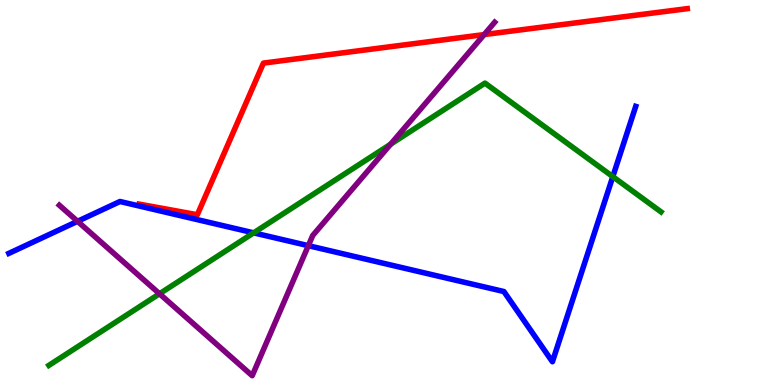[{'lines': ['blue', 'red'], 'intersections': []}, {'lines': ['green', 'red'], 'intersections': []}, {'lines': ['purple', 'red'], 'intersections': [{'x': 6.25, 'y': 9.1}]}, {'lines': ['blue', 'green'], 'intersections': [{'x': 3.27, 'y': 3.95}, {'x': 7.91, 'y': 5.41}]}, {'lines': ['blue', 'purple'], 'intersections': [{'x': 1.0, 'y': 4.25}, {'x': 3.98, 'y': 3.62}]}, {'lines': ['green', 'purple'], 'intersections': [{'x': 2.06, 'y': 2.37}, {'x': 5.04, 'y': 6.25}]}]